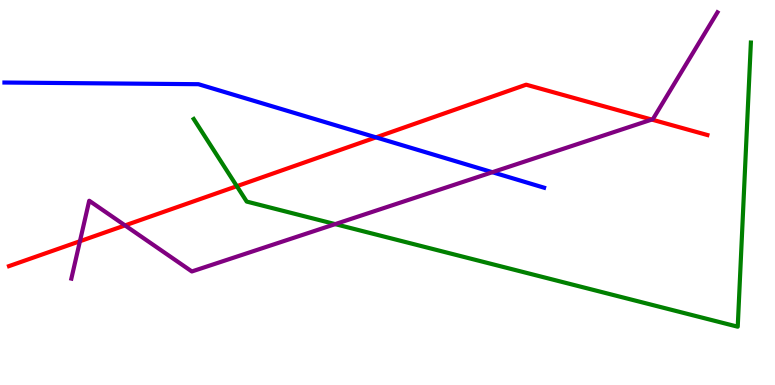[{'lines': ['blue', 'red'], 'intersections': [{'x': 4.85, 'y': 6.43}]}, {'lines': ['green', 'red'], 'intersections': [{'x': 3.06, 'y': 5.16}]}, {'lines': ['purple', 'red'], 'intersections': [{'x': 1.03, 'y': 3.73}, {'x': 1.61, 'y': 4.15}, {'x': 8.41, 'y': 6.89}]}, {'lines': ['blue', 'green'], 'intersections': []}, {'lines': ['blue', 'purple'], 'intersections': [{'x': 6.35, 'y': 5.53}]}, {'lines': ['green', 'purple'], 'intersections': [{'x': 4.33, 'y': 4.18}]}]